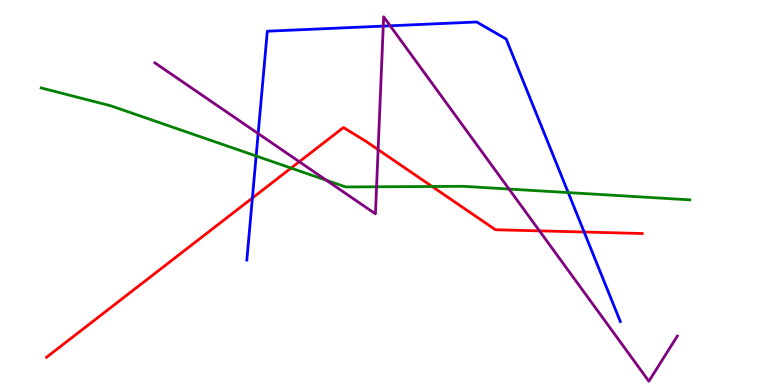[{'lines': ['blue', 'red'], 'intersections': [{'x': 3.26, 'y': 4.86}, {'x': 7.54, 'y': 3.97}]}, {'lines': ['green', 'red'], 'intersections': [{'x': 3.76, 'y': 5.63}, {'x': 5.58, 'y': 5.16}]}, {'lines': ['purple', 'red'], 'intersections': [{'x': 3.86, 'y': 5.8}, {'x': 4.88, 'y': 6.11}, {'x': 6.96, 'y': 4.0}]}, {'lines': ['blue', 'green'], 'intersections': [{'x': 3.31, 'y': 5.95}, {'x': 7.33, 'y': 5.0}]}, {'lines': ['blue', 'purple'], 'intersections': [{'x': 3.33, 'y': 6.53}, {'x': 4.95, 'y': 9.32}, {'x': 5.03, 'y': 9.33}]}, {'lines': ['green', 'purple'], 'intersections': [{'x': 4.21, 'y': 5.32}, {'x': 4.86, 'y': 5.15}, {'x': 6.57, 'y': 5.09}]}]